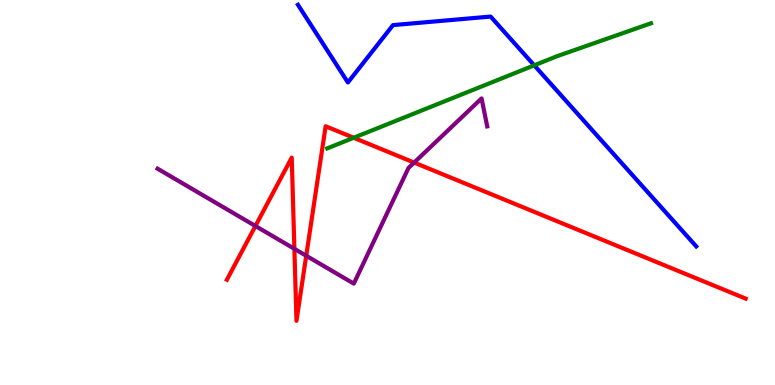[{'lines': ['blue', 'red'], 'intersections': []}, {'lines': ['green', 'red'], 'intersections': [{'x': 4.56, 'y': 6.42}]}, {'lines': ['purple', 'red'], 'intersections': [{'x': 3.3, 'y': 4.13}, {'x': 3.8, 'y': 3.54}, {'x': 3.95, 'y': 3.36}, {'x': 5.34, 'y': 5.78}]}, {'lines': ['blue', 'green'], 'intersections': [{'x': 6.89, 'y': 8.3}]}, {'lines': ['blue', 'purple'], 'intersections': []}, {'lines': ['green', 'purple'], 'intersections': []}]